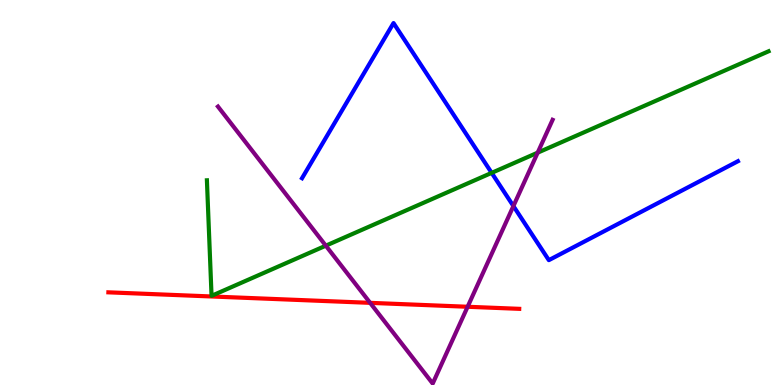[{'lines': ['blue', 'red'], 'intersections': []}, {'lines': ['green', 'red'], 'intersections': []}, {'lines': ['purple', 'red'], 'intersections': [{'x': 4.78, 'y': 2.13}, {'x': 6.03, 'y': 2.03}]}, {'lines': ['blue', 'green'], 'intersections': [{'x': 6.34, 'y': 5.51}]}, {'lines': ['blue', 'purple'], 'intersections': [{'x': 6.62, 'y': 4.65}]}, {'lines': ['green', 'purple'], 'intersections': [{'x': 4.2, 'y': 3.62}, {'x': 6.94, 'y': 6.03}]}]